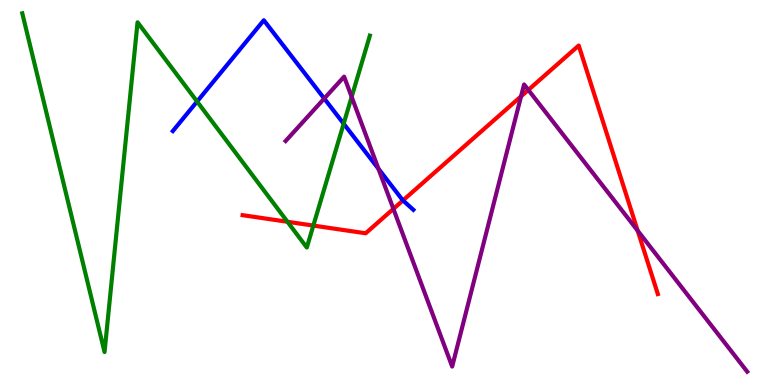[{'lines': ['blue', 'red'], 'intersections': [{'x': 5.2, 'y': 4.79}]}, {'lines': ['green', 'red'], 'intersections': [{'x': 3.71, 'y': 4.24}, {'x': 4.04, 'y': 4.14}]}, {'lines': ['purple', 'red'], 'intersections': [{'x': 5.08, 'y': 4.58}, {'x': 6.72, 'y': 7.5}, {'x': 6.82, 'y': 7.66}, {'x': 8.23, 'y': 4.01}]}, {'lines': ['blue', 'green'], 'intersections': [{'x': 2.54, 'y': 7.36}, {'x': 4.43, 'y': 6.79}]}, {'lines': ['blue', 'purple'], 'intersections': [{'x': 4.18, 'y': 7.44}, {'x': 4.88, 'y': 5.62}]}, {'lines': ['green', 'purple'], 'intersections': [{'x': 4.54, 'y': 7.48}]}]